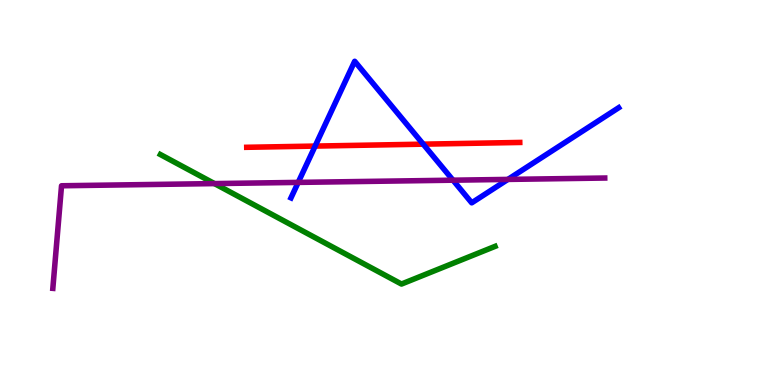[{'lines': ['blue', 'red'], 'intersections': [{'x': 4.07, 'y': 6.21}, {'x': 5.46, 'y': 6.26}]}, {'lines': ['green', 'red'], 'intersections': []}, {'lines': ['purple', 'red'], 'intersections': []}, {'lines': ['blue', 'green'], 'intersections': []}, {'lines': ['blue', 'purple'], 'intersections': [{'x': 3.85, 'y': 5.26}, {'x': 5.85, 'y': 5.32}, {'x': 6.55, 'y': 5.34}]}, {'lines': ['green', 'purple'], 'intersections': [{'x': 2.77, 'y': 5.23}]}]